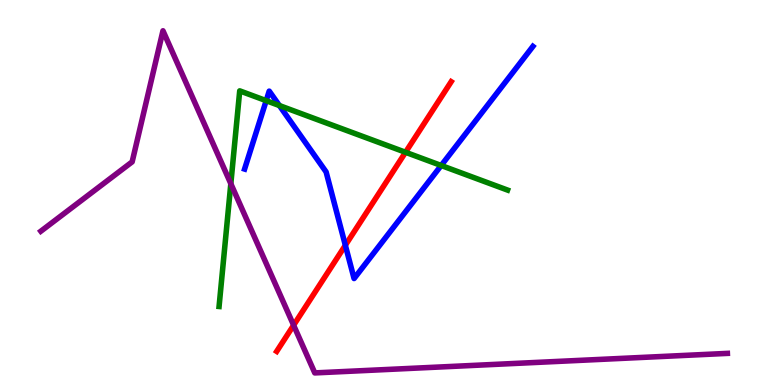[{'lines': ['blue', 'red'], 'intersections': [{'x': 4.46, 'y': 3.63}]}, {'lines': ['green', 'red'], 'intersections': [{'x': 5.23, 'y': 6.04}]}, {'lines': ['purple', 'red'], 'intersections': [{'x': 3.79, 'y': 1.55}]}, {'lines': ['blue', 'green'], 'intersections': [{'x': 3.43, 'y': 7.39}, {'x': 3.6, 'y': 7.26}, {'x': 5.69, 'y': 5.7}]}, {'lines': ['blue', 'purple'], 'intersections': []}, {'lines': ['green', 'purple'], 'intersections': [{'x': 2.98, 'y': 5.23}]}]